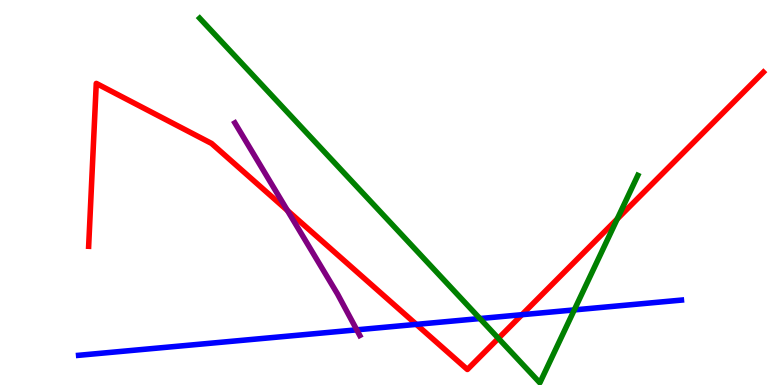[{'lines': ['blue', 'red'], 'intersections': [{'x': 5.37, 'y': 1.57}, {'x': 6.73, 'y': 1.83}]}, {'lines': ['green', 'red'], 'intersections': [{'x': 6.43, 'y': 1.21}, {'x': 7.96, 'y': 4.31}]}, {'lines': ['purple', 'red'], 'intersections': [{'x': 3.71, 'y': 4.53}]}, {'lines': ['blue', 'green'], 'intersections': [{'x': 6.19, 'y': 1.73}, {'x': 7.41, 'y': 1.95}]}, {'lines': ['blue', 'purple'], 'intersections': [{'x': 4.6, 'y': 1.43}]}, {'lines': ['green', 'purple'], 'intersections': []}]